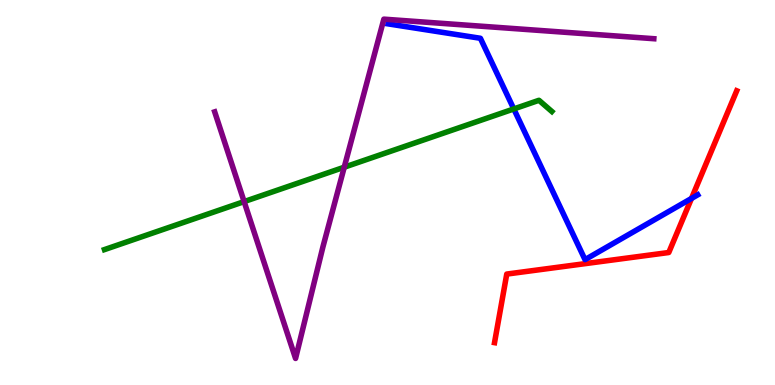[{'lines': ['blue', 'red'], 'intersections': [{'x': 8.92, 'y': 4.85}]}, {'lines': ['green', 'red'], 'intersections': []}, {'lines': ['purple', 'red'], 'intersections': []}, {'lines': ['blue', 'green'], 'intersections': [{'x': 6.63, 'y': 7.17}]}, {'lines': ['blue', 'purple'], 'intersections': []}, {'lines': ['green', 'purple'], 'intersections': [{'x': 3.15, 'y': 4.76}, {'x': 4.44, 'y': 5.66}]}]